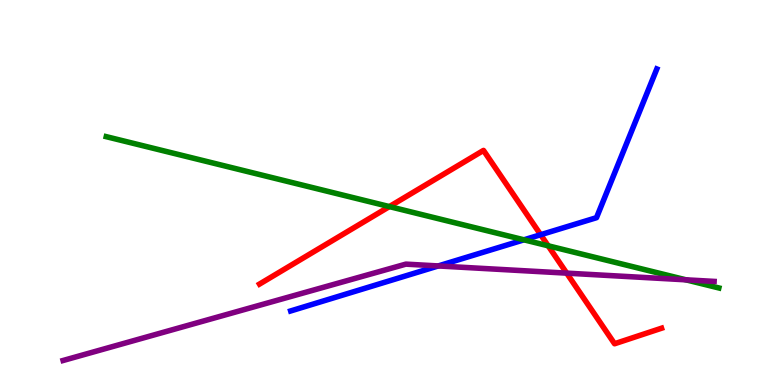[{'lines': ['blue', 'red'], 'intersections': [{'x': 6.98, 'y': 3.9}]}, {'lines': ['green', 'red'], 'intersections': [{'x': 5.02, 'y': 4.63}, {'x': 7.07, 'y': 3.62}]}, {'lines': ['purple', 'red'], 'intersections': [{'x': 7.31, 'y': 2.91}]}, {'lines': ['blue', 'green'], 'intersections': [{'x': 6.76, 'y': 3.77}]}, {'lines': ['blue', 'purple'], 'intersections': [{'x': 5.66, 'y': 3.09}]}, {'lines': ['green', 'purple'], 'intersections': [{'x': 8.85, 'y': 2.73}]}]